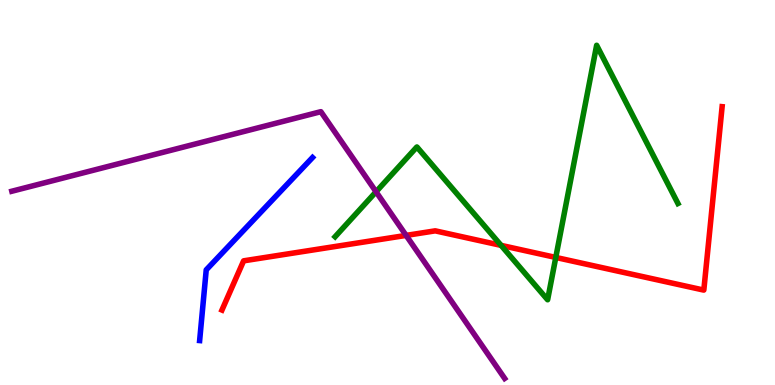[{'lines': ['blue', 'red'], 'intersections': []}, {'lines': ['green', 'red'], 'intersections': [{'x': 6.47, 'y': 3.63}, {'x': 7.17, 'y': 3.31}]}, {'lines': ['purple', 'red'], 'intersections': [{'x': 5.24, 'y': 3.89}]}, {'lines': ['blue', 'green'], 'intersections': []}, {'lines': ['blue', 'purple'], 'intersections': []}, {'lines': ['green', 'purple'], 'intersections': [{'x': 4.85, 'y': 5.02}]}]